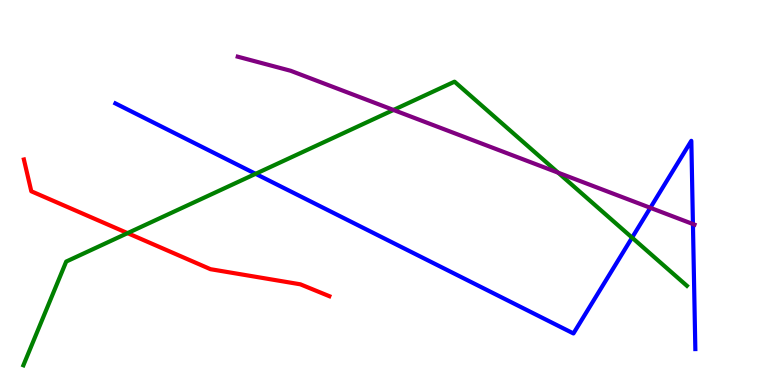[{'lines': ['blue', 'red'], 'intersections': []}, {'lines': ['green', 'red'], 'intersections': [{'x': 1.65, 'y': 3.94}]}, {'lines': ['purple', 'red'], 'intersections': []}, {'lines': ['blue', 'green'], 'intersections': [{'x': 3.3, 'y': 5.49}, {'x': 8.16, 'y': 3.83}]}, {'lines': ['blue', 'purple'], 'intersections': [{'x': 8.39, 'y': 4.6}, {'x': 8.94, 'y': 4.18}]}, {'lines': ['green', 'purple'], 'intersections': [{'x': 5.08, 'y': 7.14}, {'x': 7.2, 'y': 5.51}]}]